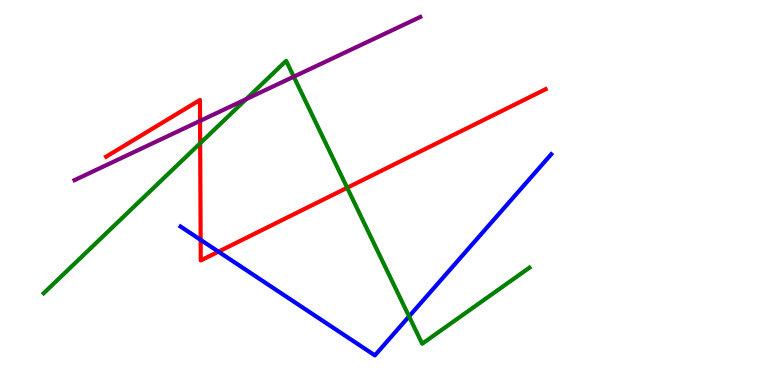[{'lines': ['blue', 'red'], 'intersections': [{'x': 2.59, 'y': 3.77}, {'x': 2.82, 'y': 3.46}]}, {'lines': ['green', 'red'], 'intersections': [{'x': 2.58, 'y': 6.28}, {'x': 4.48, 'y': 5.12}]}, {'lines': ['purple', 'red'], 'intersections': [{'x': 2.58, 'y': 6.86}]}, {'lines': ['blue', 'green'], 'intersections': [{'x': 5.28, 'y': 1.78}]}, {'lines': ['blue', 'purple'], 'intersections': []}, {'lines': ['green', 'purple'], 'intersections': [{'x': 3.18, 'y': 7.43}, {'x': 3.79, 'y': 8.01}]}]